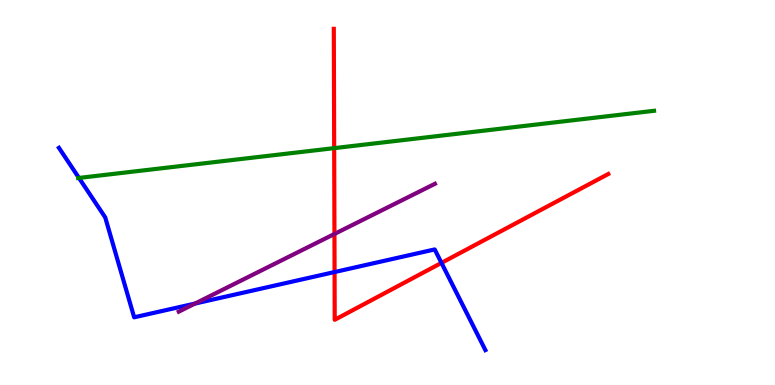[{'lines': ['blue', 'red'], 'intersections': [{'x': 4.32, 'y': 2.93}, {'x': 5.7, 'y': 3.17}]}, {'lines': ['green', 'red'], 'intersections': [{'x': 4.31, 'y': 6.15}]}, {'lines': ['purple', 'red'], 'intersections': [{'x': 4.32, 'y': 3.92}]}, {'lines': ['blue', 'green'], 'intersections': [{'x': 1.02, 'y': 5.38}]}, {'lines': ['blue', 'purple'], 'intersections': [{'x': 2.52, 'y': 2.12}]}, {'lines': ['green', 'purple'], 'intersections': []}]